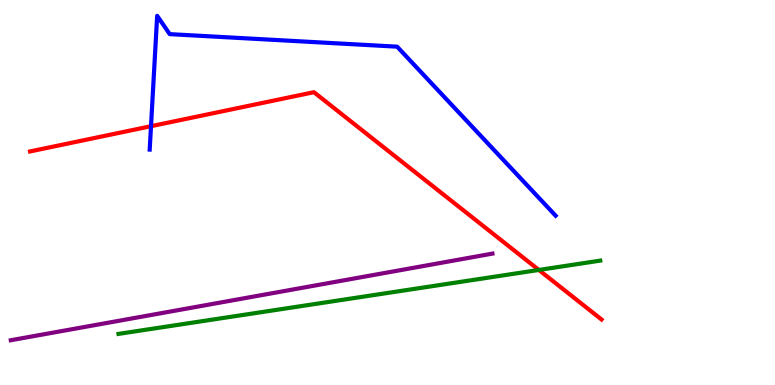[{'lines': ['blue', 'red'], 'intersections': [{'x': 1.95, 'y': 6.72}]}, {'lines': ['green', 'red'], 'intersections': [{'x': 6.95, 'y': 2.99}]}, {'lines': ['purple', 'red'], 'intersections': []}, {'lines': ['blue', 'green'], 'intersections': []}, {'lines': ['blue', 'purple'], 'intersections': []}, {'lines': ['green', 'purple'], 'intersections': []}]